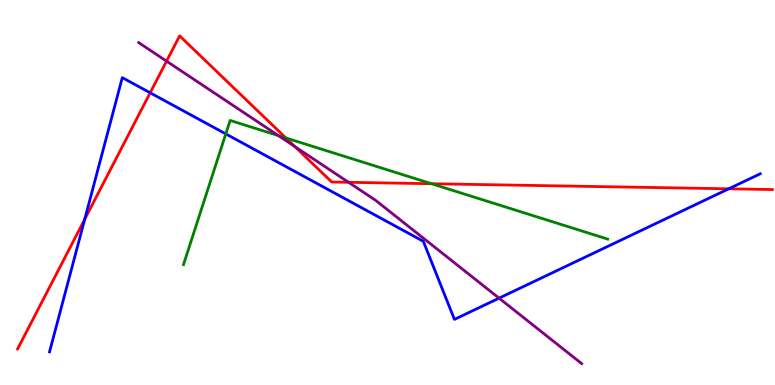[{'lines': ['blue', 'red'], 'intersections': [{'x': 1.09, 'y': 4.3}, {'x': 1.94, 'y': 7.59}, {'x': 9.4, 'y': 5.1}]}, {'lines': ['green', 'red'], 'intersections': [{'x': 3.69, 'y': 6.42}, {'x': 5.57, 'y': 5.23}]}, {'lines': ['purple', 'red'], 'intersections': [{'x': 2.15, 'y': 8.41}, {'x': 3.8, 'y': 6.19}, {'x': 4.5, 'y': 5.26}]}, {'lines': ['blue', 'green'], 'intersections': [{'x': 2.91, 'y': 6.52}]}, {'lines': ['blue', 'purple'], 'intersections': [{'x': 6.44, 'y': 2.26}]}, {'lines': ['green', 'purple'], 'intersections': [{'x': 3.59, 'y': 6.48}]}]